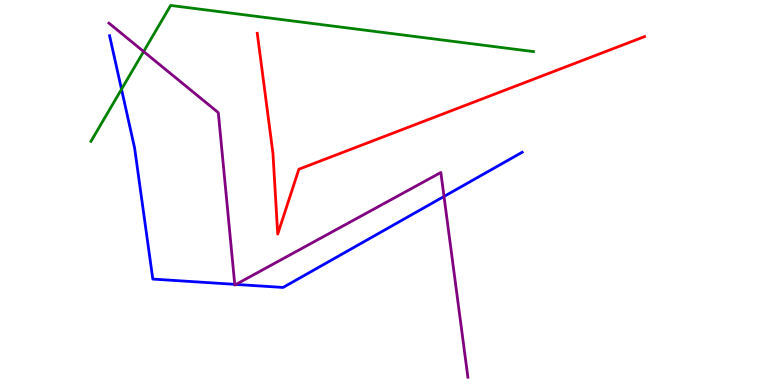[{'lines': ['blue', 'red'], 'intersections': []}, {'lines': ['green', 'red'], 'intersections': []}, {'lines': ['purple', 'red'], 'intersections': []}, {'lines': ['blue', 'green'], 'intersections': [{'x': 1.57, 'y': 7.68}]}, {'lines': ['blue', 'purple'], 'intersections': [{'x': 3.03, 'y': 2.61}, {'x': 3.04, 'y': 2.61}, {'x': 5.73, 'y': 4.9}]}, {'lines': ['green', 'purple'], 'intersections': [{'x': 1.85, 'y': 8.66}]}]